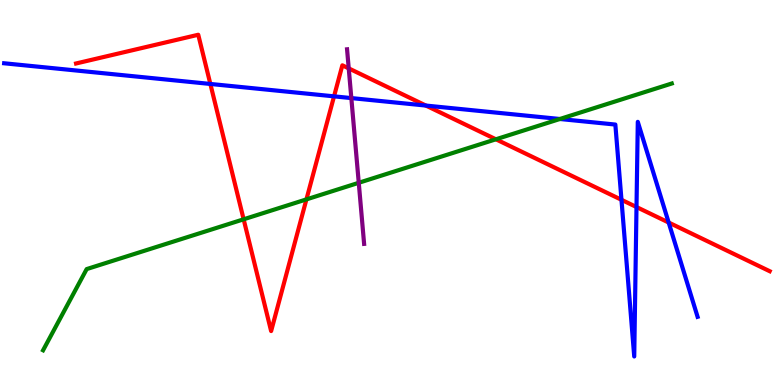[{'lines': ['blue', 'red'], 'intersections': [{'x': 2.71, 'y': 7.82}, {'x': 4.31, 'y': 7.5}, {'x': 5.5, 'y': 7.26}, {'x': 8.02, 'y': 4.81}, {'x': 8.21, 'y': 4.62}, {'x': 8.63, 'y': 4.22}]}, {'lines': ['green', 'red'], 'intersections': [{'x': 3.14, 'y': 4.3}, {'x': 3.95, 'y': 4.82}, {'x': 6.4, 'y': 6.38}]}, {'lines': ['purple', 'red'], 'intersections': [{'x': 4.5, 'y': 8.22}]}, {'lines': ['blue', 'green'], 'intersections': [{'x': 7.22, 'y': 6.91}]}, {'lines': ['blue', 'purple'], 'intersections': [{'x': 4.53, 'y': 7.45}]}, {'lines': ['green', 'purple'], 'intersections': [{'x': 4.63, 'y': 5.25}]}]